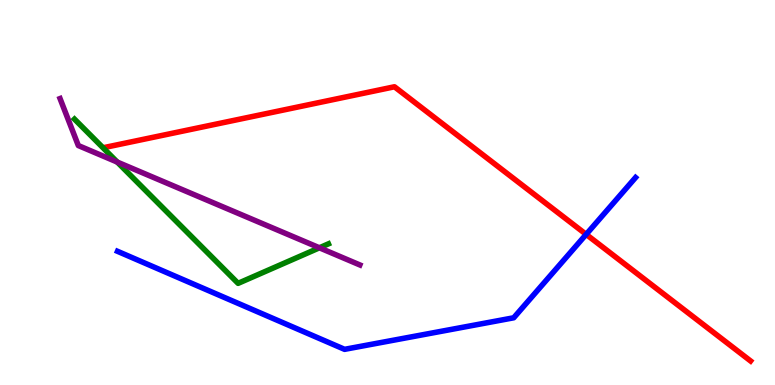[{'lines': ['blue', 'red'], 'intersections': [{'x': 7.56, 'y': 3.91}]}, {'lines': ['green', 'red'], 'intersections': []}, {'lines': ['purple', 'red'], 'intersections': []}, {'lines': ['blue', 'green'], 'intersections': []}, {'lines': ['blue', 'purple'], 'intersections': []}, {'lines': ['green', 'purple'], 'intersections': [{'x': 1.51, 'y': 5.79}, {'x': 4.12, 'y': 3.56}]}]